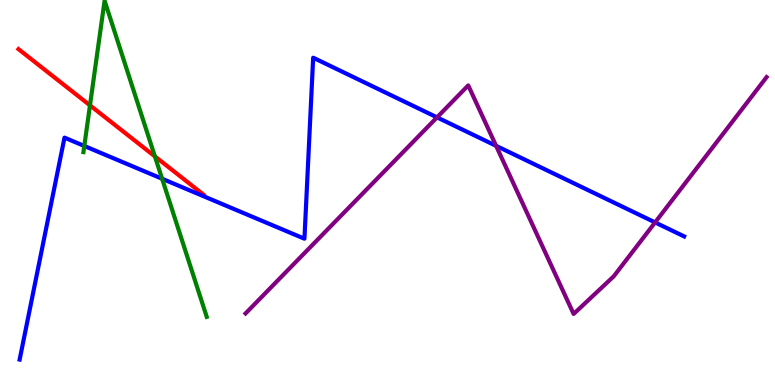[{'lines': ['blue', 'red'], 'intersections': []}, {'lines': ['green', 'red'], 'intersections': [{'x': 1.16, 'y': 7.26}, {'x': 2.0, 'y': 5.94}]}, {'lines': ['purple', 'red'], 'intersections': []}, {'lines': ['blue', 'green'], 'intersections': [{'x': 1.09, 'y': 6.21}, {'x': 2.09, 'y': 5.36}]}, {'lines': ['blue', 'purple'], 'intersections': [{'x': 5.64, 'y': 6.95}, {'x': 6.4, 'y': 6.21}, {'x': 8.45, 'y': 4.22}]}, {'lines': ['green', 'purple'], 'intersections': []}]